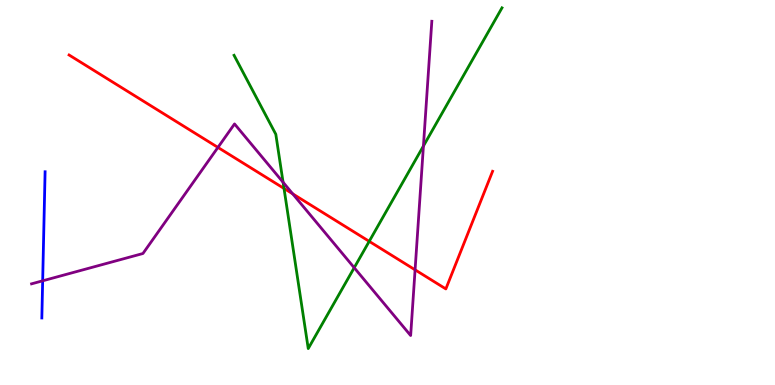[{'lines': ['blue', 'red'], 'intersections': []}, {'lines': ['green', 'red'], 'intersections': [{'x': 3.66, 'y': 5.11}, {'x': 4.76, 'y': 3.73}]}, {'lines': ['purple', 'red'], 'intersections': [{'x': 2.81, 'y': 6.17}, {'x': 3.78, 'y': 4.96}, {'x': 5.36, 'y': 2.99}]}, {'lines': ['blue', 'green'], 'intersections': []}, {'lines': ['blue', 'purple'], 'intersections': [{'x': 0.551, 'y': 2.71}]}, {'lines': ['green', 'purple'], 'intersections': [{'x': 3.65, 'y': 5.27}, {'x': 4.57, 'y': 3.05}, {'x': 5.46, 'y': 6.21}]}]